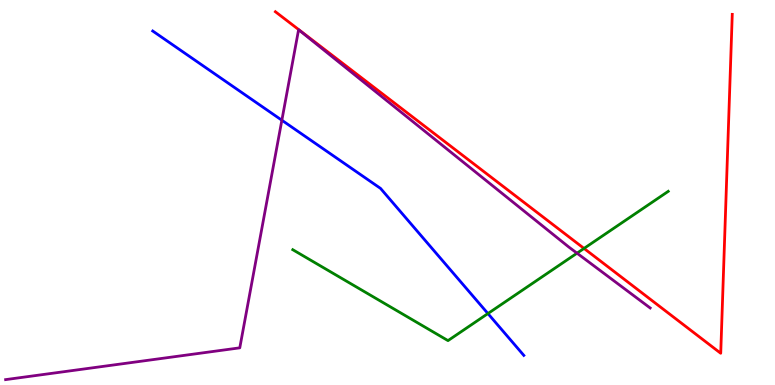[{'lines': ['blue', 'red'], 'intersections': []}, {'lines': ['green', 'red'], 'intersections': [{'x': 7.54, 'y': 3.55}]}, {'lines': ['purple', 'red'], 'intersections': []}, {'lines': ['blue', 'green'], 'intersections': [{'x': 6.3, 'y': 1.86}]}, {'lines': ['blue', 'purple'], 'intersections': [{'x': 3.64, 'y': 6.88}]}, {'lines': ['green', 'purple'], 'intersections': [{'x': 7.45, 'y': 3.42}]}]